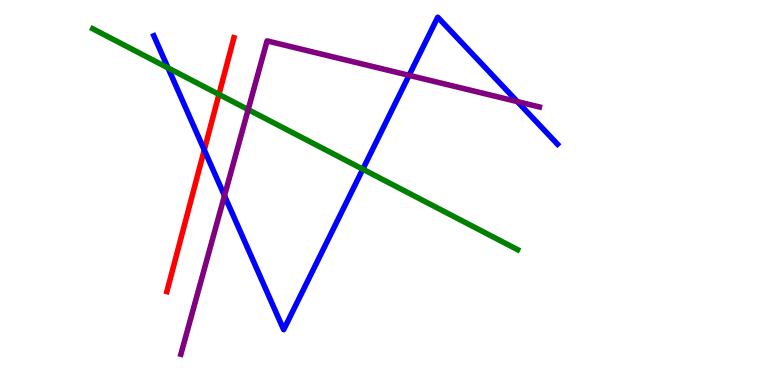[{'lines': ['blue', 'red'], 'intersections': [{'x': 2.64, 'y': 6.1}]}, {'lines': ['green', 'red'], 'intersections': [{'x': 2.83, 'y': 7.55}]}, {'lines': ['purple', 'red'], 'intersections': []}, {'lines': ['blue', 'green'], 'intersections': [{'x': 2.17, 'y': 8.24}, {'x': 4.68, 'y': 5.61}]}, {'lines': ['blue', 'purple'], 'intersections': [{'x': 2.9, 'y': 4.92}, {'x': 5.28, 'y': 8.04}, {'x': 6.68, 'y': 7.36}]}, {'lines': ['green', 'purple'], 'intersections': [{'x': 3.2, 'y': 7.15}]}]